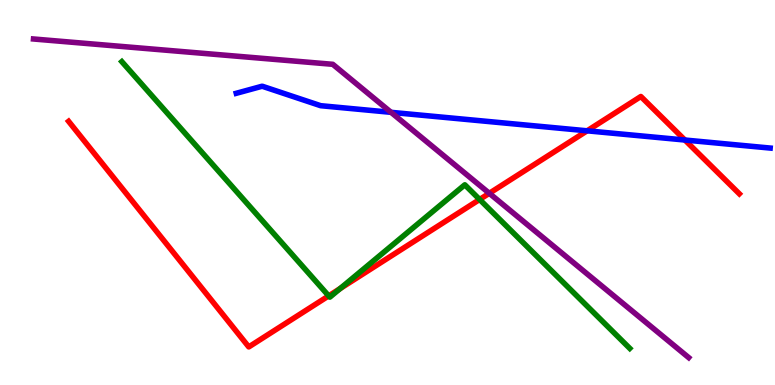[{'lines': ['blue', 'red'], 'intersections': [{'x': 7.58, 'y': 6.6}, {'x': 8.84, 'y': 6.36}]}, {'lines': ['green', 'red'], 'intersections': [{'x': 4.24, 'y': 2.32}, {'x': 4.39, 'y': 2.51}, {'x': 6.19, 'y': 4.82}]}, {'lines': ['purple', 'red'], 'intersections': [{'x': 6.31, 'y': 4.98}]}, {'lines': ['blue', 'green'], 'intersections': []}, {'lines': ['blue', 'purple'], 'intersections': [{'x': 5.05, 'y': 7.08}]}, {'lines': ['green', 'purple'], 'intersections': []}]